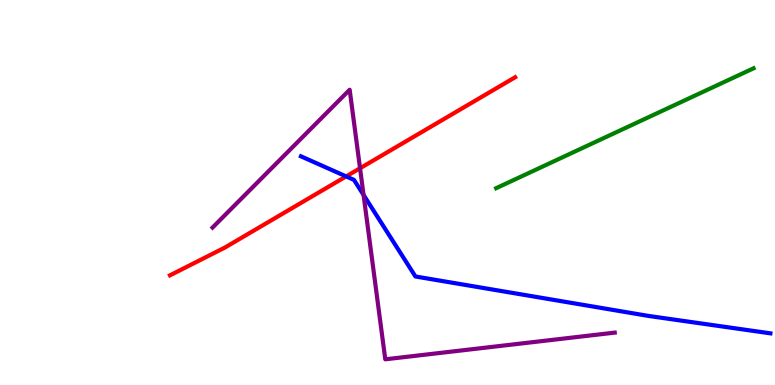[{'lines': ['blue', 'red'], 'intersections': [{'x': 4.47, 'y': 5.42}]}, {'lines': ['green', 'red'], 'intersections': []}, {'lines': ['purple', 'red'], 'intersections': [{'x': 4.65, 'y': 5.63}]}, {'lines': ['blue', 'green'], 'intersections': []}, {'lines': ['blue', 'purple'], 'intersections': [{'x': 4.69, 'y': 4.94}]}, {'lines': ['green', 'purple'], 'intersections': []}]